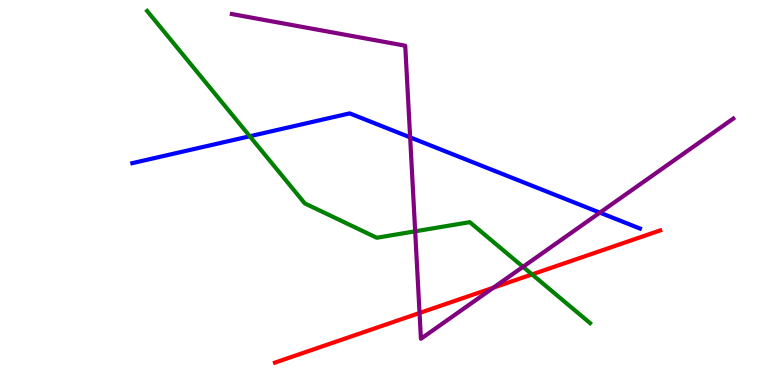[{'lines': ['blue', 'red'], 'intersections': []}, {'lines': ['green', 'red'], 'intersections': [{'x': 6.87, 'y': 2.87}]}, {'lines': ['purple', 'red'], 'intersections': [{'x': 5.41, 'y': 1.87}, {'x': 6.37, 'y': 2.53}]}, {'lines': ['blue', 'green'], 'intersections': [{'x': 3.22, 'y': 6.46}]}, {'lines': ['blue', 'purple'], 'intersections': [{'x': 5.29, 'y': 6.43}, {'x': 7.74, 'y': 4.48}]}, {'lines': ['green', 'purple'], 'intersections': [{'x': 5.36, 'y': 3.99}, {'x': 6.75, 'y': 3.07}]}]